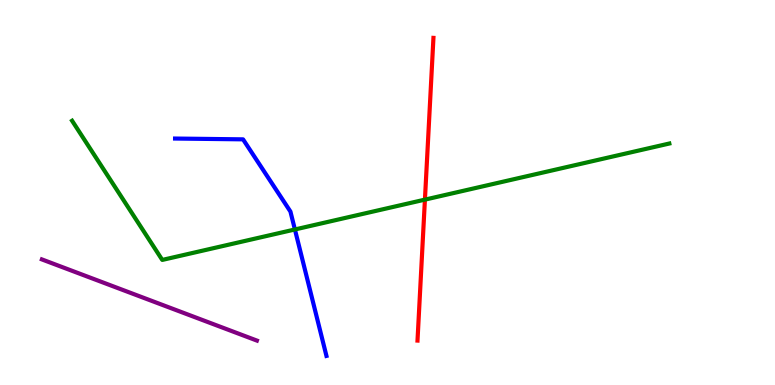[{'lines': ['blue', 'red'], 'intersections': []}, {'lines': ['green', 'red'], 'intersections': [{'x': 5.48, 'y': 4.81}]}, {'lines': ['purple', 'red'], 'intersections': []}, {'lines': ['blue', 'green'], 'intersections': [{'x': 3.81, 'y': 4.04}]}, {'lines': ['blue', 'purple'], 'intersections': []}, {'lines': ['green', 'purple'], 'intersections': []}]